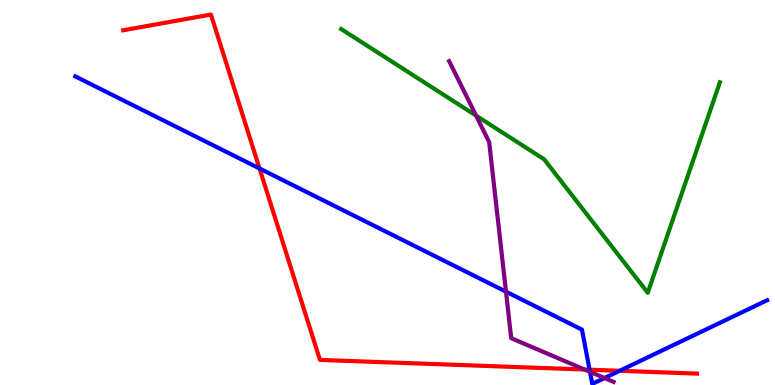[{'lines': ['blue', 'red'], 'intersections': [{'x': 3.35, 'y': 5.62}, {'x': 7.61, 'y': 0.397}, {'x': 8.0, 'y': 0.369}]}, {'lines': ['green', 'red'], 'intersections': []}, {'lines': ['purple', 'red'], 'intersections': [{'x': 7.54, 'y': 0.402}]}, {'lines': ['blue', 'green'], 'intersections': []}, {'lines': ['blue', 'purple'], 'intersections': [{'x': 6.53, 'y': 2.42}, {'x': 7.61, 'y': 0.342}, {'x': 7.8, 'y': 0.181}]}, {'lines': ['green', 'purple'], 'intersections': [{'x': 6.14, 'y': 7.0}]}]